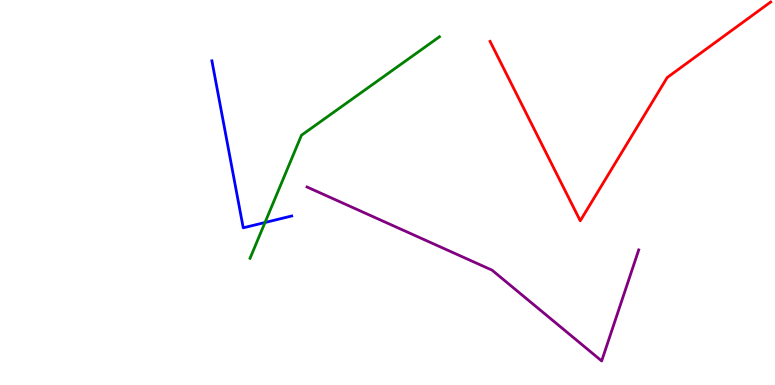[{'lines': ['blue', 'red'], 'intersections': []}, {'lines': ['green', 'red'], 'intersections': []}, {'lines': ['purple', 'red'], 'intersections': []}, {'lines': ['blue', 'green'], 'intersections': [{'x': 3.42, 'y': 4.22}]}, {'lines': ['blue', 'purple'], 'intersections': []}, {'lines': ['green', 'purple'], 'intersections': []}]